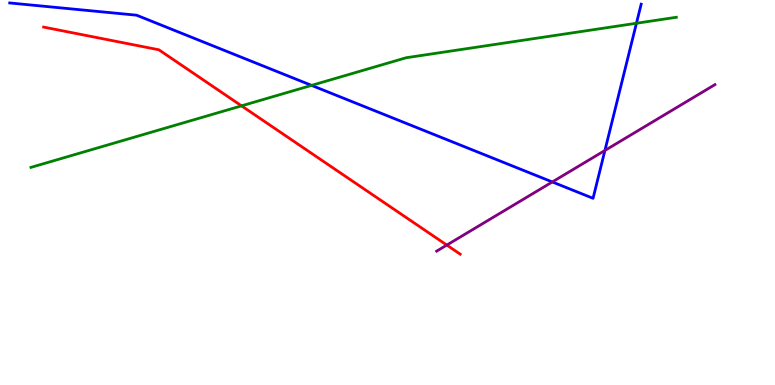[{'lines': ['blue', 'red'], 'intersections': []}, {'lines': ['green', 'red'], 'intersections': [{'x': 3.12, 'y': 7.25}]}, {'lines': ['purple', 'red'], 'intersections': [{'x': 5.77, 'y': 3.63}]}, {'lines': ['blue', 'green'], 'intersections': [{'x': 4.02, 'y': 7.78}, {'x': 8.21, 'y': 9.4}]}, {'lines': ['blue', 'purple'], 'intersections': [{'x': 7.13, 'y': 5.27}, {'x': 7.81, 'y': 6.09}]}, {'lines': ['green', 'purple'], 'intersections': []}]